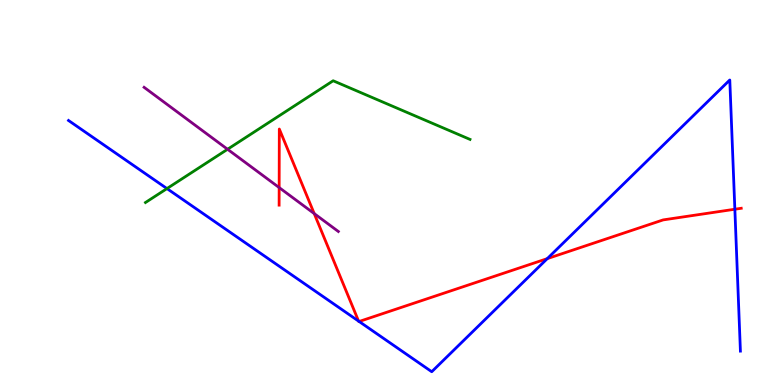[{'lines': ['blue', 'red'], 'intersections': [{'x': 4.63, 'y': 1.66}, {'x': 4.63, 'y': 1.65}, {'x': 7.06, 'y': 3.28}, {'x': 9.48, 'y': 4.57}]}, {'lines': ['green', 'red'], 'intersections': []}, {'lines': ['purple', 'red'], 'intersections': [{'x': 3.6, 'y': 5.13}, {'x': 4.05, 'y': 4.45}]}, {'lines': ['blue', 'green'], 'intersections': [{'x': 2.15, 'y': 5.1}]}, {'lines': ['blue', 'purple'], 'intersections': []}, {'lines': ['green', 'purple'], 'intersections': [{'x': 2.94, 'y': 6.12}]}]